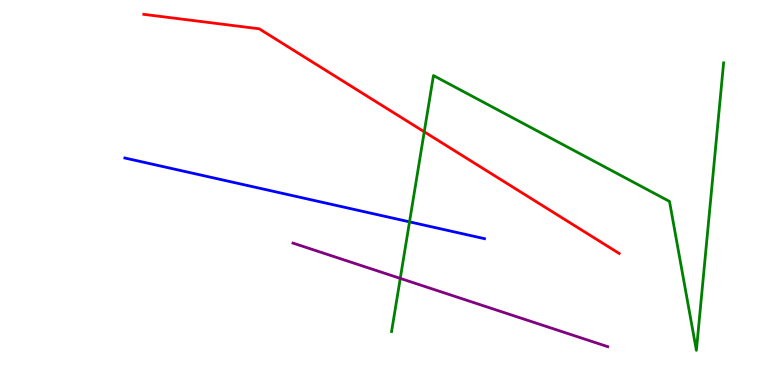[{'lines': ['blue', 'red'], 'intersections': []}, {'lines': ['green', 'red'], 'intersections': [{'x': 5.47, 'y': 6.58}]}, {'lines': ['purple', 'red'], 'intersections': []}, {'lines': ['blue', 'green'], 'intersections': [{'x': 5.28, 'y': 4.24}]}, {'lines': ['blue', 'purple'], 'intersections': []}, {'lines': ['green', 'purple'], 'intersections': [{'x': 5.16, 'y': 2.77}]}]